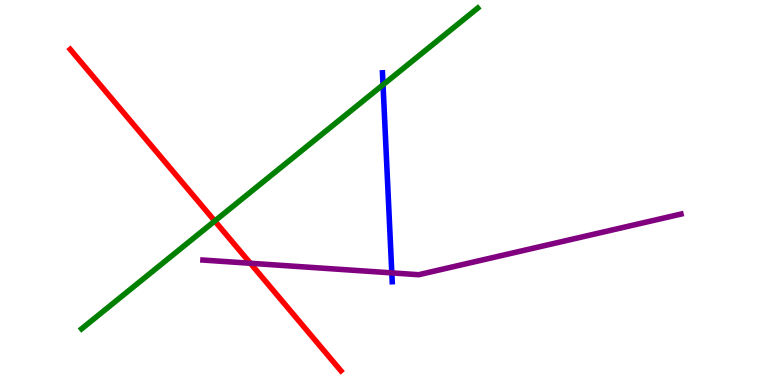[{'lines': ['blue', 'red'], 'intersections': []}, {'lines': ['green', 'red'], 'intersections': [{'x': 2.77, 'y': 4.26}]}, {'lines': ['purple', 'red'], 'intersections': [{'x': 3.23, 'y': 3.16}]}, {'lines': ['blue', 'green'], 'intersections': [{'x': 4.94, 'y': 7.8}]}, {'lines': ['blue', 'purple'], 'intersections': [{'x': 5.06, 'y': 2.91}]}, {'lines': ['green', 'purple'], 'intersections': []}]